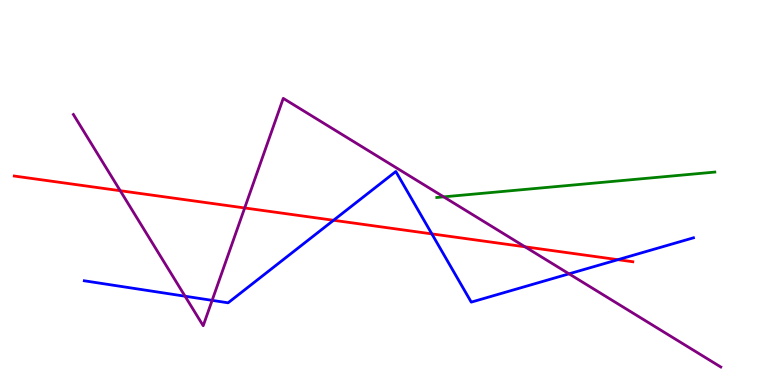[{'lines': ['blue', 'red'], 'intersections': [{'x': 4.3, 'y': 4.28}, {'x': 5.57, 'y': 3.92}, {'x': 7.97, 'y': 3.26}]}, {'lines': ['green', 'red'], 'intersections': []}, {'lines': ['purple', 'red'], 'intersections': [{'x': 1.55, 'y': 5.05}, {'x': 3.16, 'y': 4.6}, {'x': 6.77, 'y': 3.59}]}, {'lines': ['blue', 'green'], 'intersections': []}, {'lines': ['blue', 'purple'], 'intersections': [{'x': 2.39, 'y': 2.31}, {'x': 2.74, 'y': 2.2}, {'x': 7.34, 'y': 2.89}]}, {'lines': ['green', 'purple'], 'intersections': [{'x': 5.72, 'y': 4.89}]}]